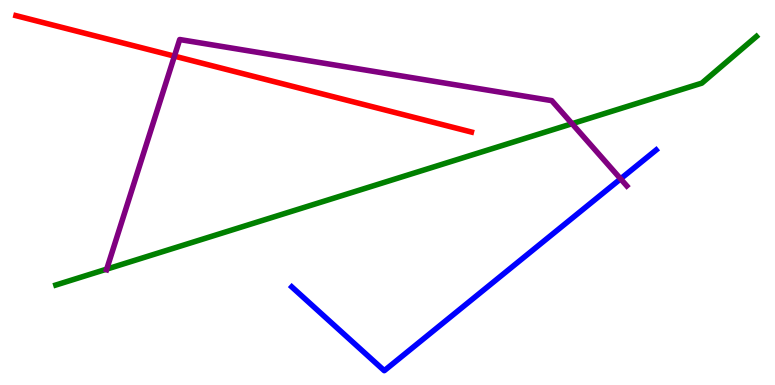[{'lines': ['blue', 'red'], 'intersections': []}, {'lines': ['green', 'red'], 'intersections': []}, {'lines': ['purple', 'red'], 'intersections': [{'x': 2.25, 'y': 8.54}]}, {'lines': ['blue', 'green'], 'intersections': []}, {'lines': ['blue', 'purple'], 'intersections': [{'x': 8.01, 'y': 5.35}]}, {'lines': ['green', 'purple'], 'intersections': [{'x': 1.38, 'y': 3.01}, {'x': 7.38, 'y': 6.79}]}]